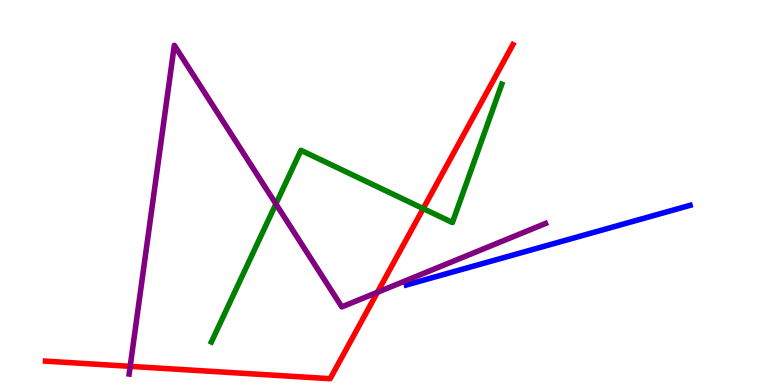[{'lines': ['blue', 'red'], 'intersections': []}, {'lines': ['green', 'red'], 'intersections': [{'x': 5.46, 'y': 4.58}]}, {'lines': ['purple', 'red'], 'intersections': [{'x': 1.68, 'y': 0.484}, {'x': 4.87, 'y': 2.41}]}, {'lines': ['blue', 'green'], 'intersections': []}, {'lines': ['blue', 'purple'], 'intersections': []}, {'lines': ['green', 'purple'], 'intersections': [{'x': 3.56, 'y': 4.7}]}]